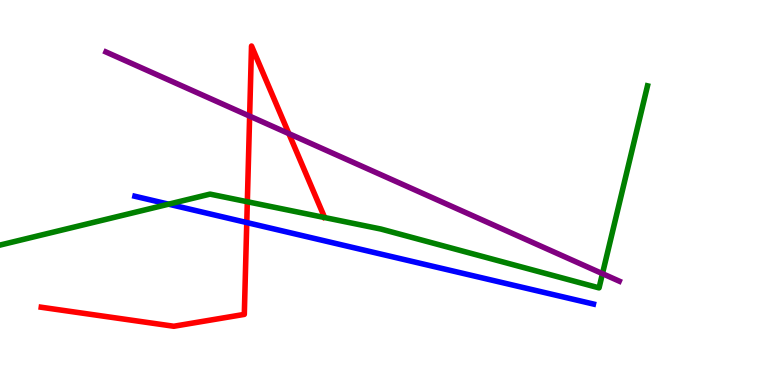[{'lines': ['blue', 'red'], 'intersections': [{'x': 3.18, 'y': 4.22}]}, {'lines': ['green', 'red'], 'intersections': [{'x': 3.19, 'y': 4.76}]}, {'lines': ['purple', 'red'], 'intersections': [{'x': 3.22, 'y': 6.98}, {'x': 3.73, 'y': 6.53}]}, {'lines': ['blue', 'green'], 'intersections': [{'x': 2.18, 'y': 4.7}]}, {'lines': ['blue', 'purple'], 'intersections': []}, {'lines': ['green', 'purple'], 'intersections': [{'x': 7.77, 'y': 2.89}]}]